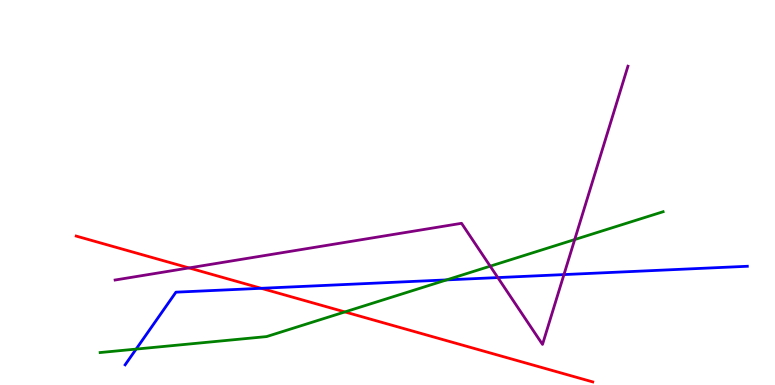[{'lines': ['blue', 'red'], 'intersections': [{'x': 3.37, 'y': 2.51}]}, {'lines': ['green', 'red'], 'intersections': [{'x': 4.45, 'y': 1.9}]}, {'lines': ['purple', 'red'], 'intersections': [{'x': 2.44, 'y': 3.04}]}, {'lines': ['blue', 'green'], 'intersections': [{'x': 1.76, 'y': 0.933}, {'x': 5.76, 'y': 2.73}]}, {'lines': ['blue', 'purple'], 'intersections': [{'x': 6.42, 'y': 2.79}, {'x': 7.28, 'y': 2.87}]}, {'lines': ['green', 'purple'], 'intersections': [{'x': 6.33, 'y': 3.09}, {'x': 7.42, 'y': 3.78}]}]